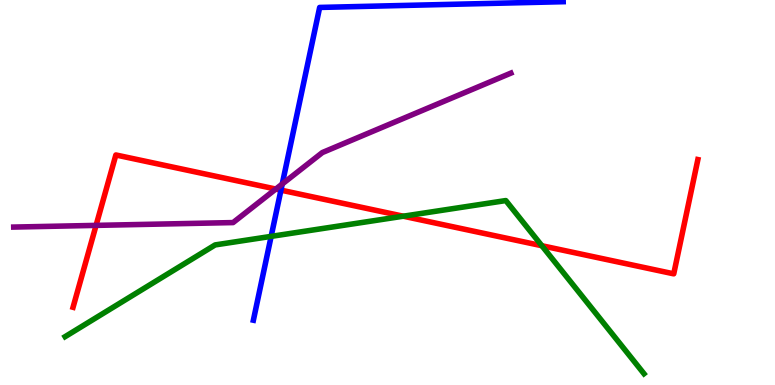[{'lines': ['blue', 'red'], 'intersections': [{'x': 3.63, 'y': 5.06}]}, {'lines': ['green', 'red'], 'intersections': [{'x': 5.2, 'y': 4.38}, {'x': 6.99, 'y': 3.62}]}, {'lines': ['purple', 'red'], 'intersections': [{'x': 1.24, 'y': 4.15}, {'x': 3.56, 'y': 5.09}]}, {'lines': ['blue', 'green'], 'intersections': [{'x': 3.5, 'y': 3.86}]}, {'lines': ['blue', 'purple'], 'intersections': [{'x': 3.64, 'y': 5.22}]}, {'lines': ['green', 'purple'], 'intersections': []}]